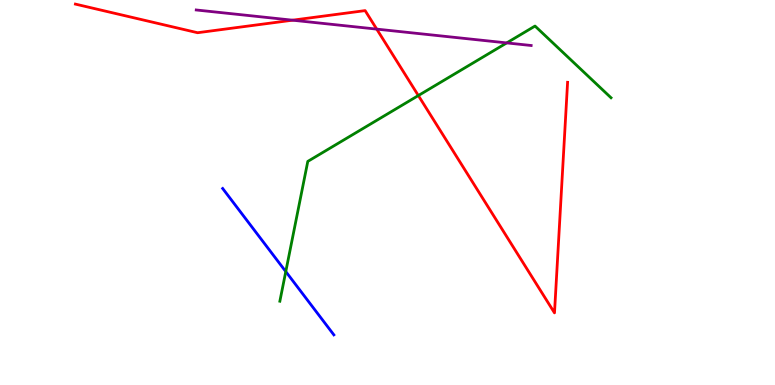[{'lines': ['blue', 'red'], 'intersections': []}, {'lines': ['green', 'red'], 'intersections': [{'x': 5.4, 'y': 7.52}]}, {'lines': ['purple', 'red'], 'intersections': [{'x': 3.78, 'y': 9.48}, {'x': 4.86, 'y': 9.24}]}, {'lines': ['blue', 'green'], 'intersections': [{'x': 3.69, 'y': 2.95}]}, {'lines': ['blue', 'purple'], 'intersections': []}, {'lines': ['green', 'purple'], 'intersections': [{'x': 6.54, 'y': 8.89}]}]